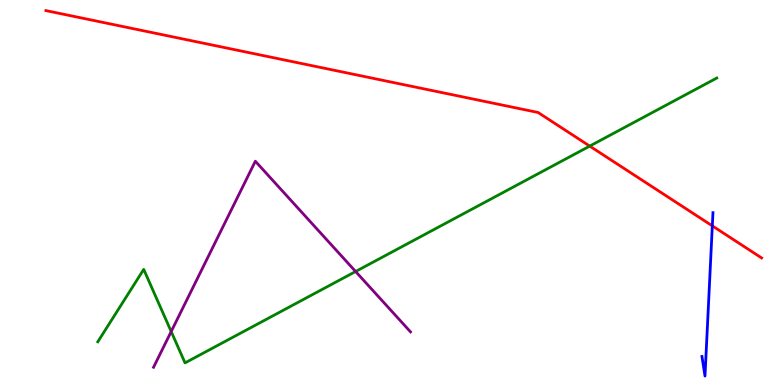[{'lines': ['blue', 'red'], 'intersections': [{'x': 9.19, 'y': 4.13}]}, {'lines': ['green', 'red'], 'intersections': [{'x': 7.61, 'y': 6.21}]}, {'lines': ['purple', 'red'], 'intersections': []}, {'lines': ['blue', 'green'], 'intersections': []}, {'lines': ['blue', 'purple'], 'intersections': []}, {'lines': ['green', 'purple'], 'intersections': [{'x': 2.21, 'y': 1.39}, {'x': 4.59, 'y': 2.95}]}]